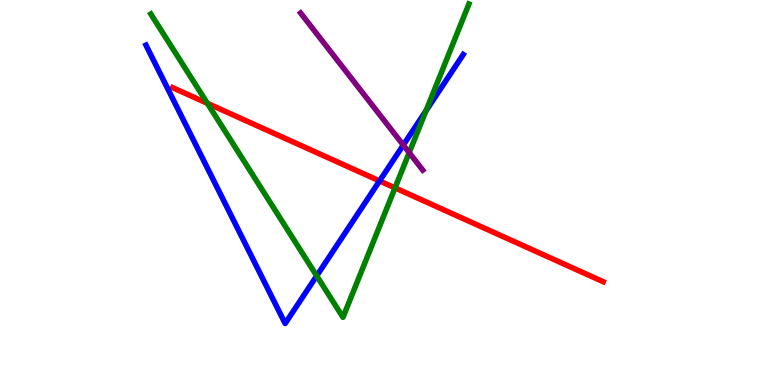[{'lines': ['blue', 'red'], 'intersections': [{'x': 4.9, 'y': 5.3}]}, {'lines': ['green', 'red'], 'intersections': [{'x': 2.68, 'y': 7.32}, {'x': 5.1, 'y': 5.12}]}, {'lines': ['purple', 'red'], 'intersections': []}, {'lines': ['blue', 'green'], 'intersections': [{'x': 4.09, 'y': 2.84}, {'x': 5.5, 'y': 7.12}]}, {'lines': ['blue', 'purple'], 'intersections': [{'x': 5.2, 'y': 6.23}]}, {'lines': ['green', 'purple'], 'intersections': [{'x': 5.28, 'y': 6.03}]}]